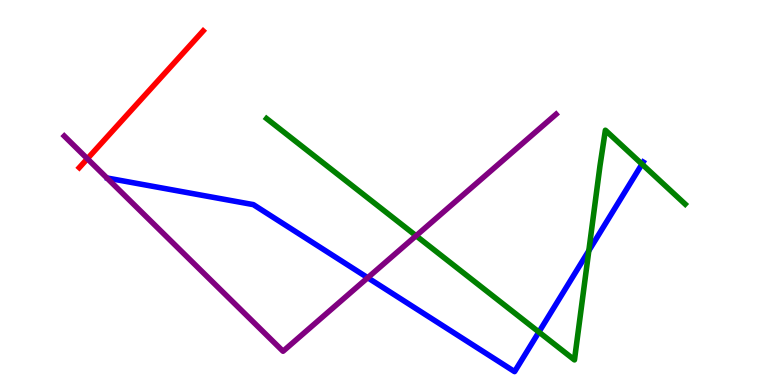[{'lines': ['blue', 'red'], 'intersections': []}, {'lines': ['green', 'red'], 'intersections': []}, {'lines': ['purple', 'red'], 'intersections': [{'x': 1.13, 'y': 5.88}]}, {'lines': ['blue', 'green'], 'intersections': [{'x': 6.95, 'y': 1.38}, {'x': 7.6, 'y': 3.49}, {'x': 8.28, 'y': 5.74}]}, {'lines': ['blue', 'purple'], 'intersections': [{'x': 4.74, 'y': 2.79}]}, {'lines': ['green', 'purple'], 'intersections': [{'x': 5.37, 'y': 3.88}]}]